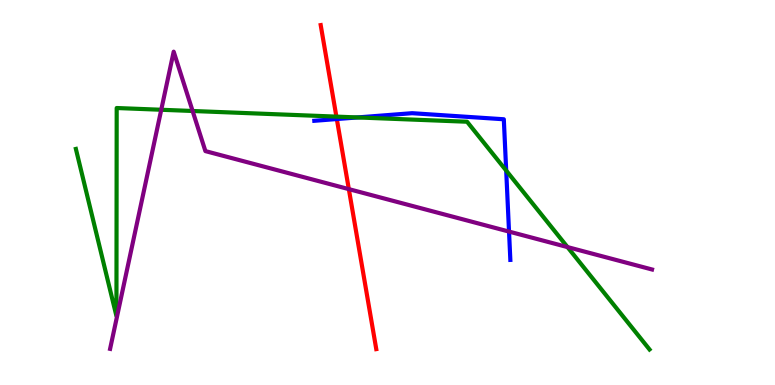[{'lines': ['blue', 'red'], 'intersections': [{'x': 4.35, 'y': 6.91}]}, {'lines': ['green', 'red'], 'intersections': [{'x': 4.34, 'y': 6.97}]}, {'lines': ['purple', 'red'], 'intersections': [{'x': 4.5, 'y': 5.09}]}, {'lines': ['blue', 'green'], 'intersections': [{'x': 4.61, 'y': 6.95}, {'x': 6.53, 'y': 5.57}]}, {'lines': ['blue', 'purple'], 'intersections': [{'x': 6.57, 'y': 3.98}]}, {'lines': ['green', 'purple'], 'intersections': [{'x': 2.08, 'y': 7.15}, {'x': 2.49, 'y': 7.12}, {'x': 7.32, 'y': 3.58}]}]